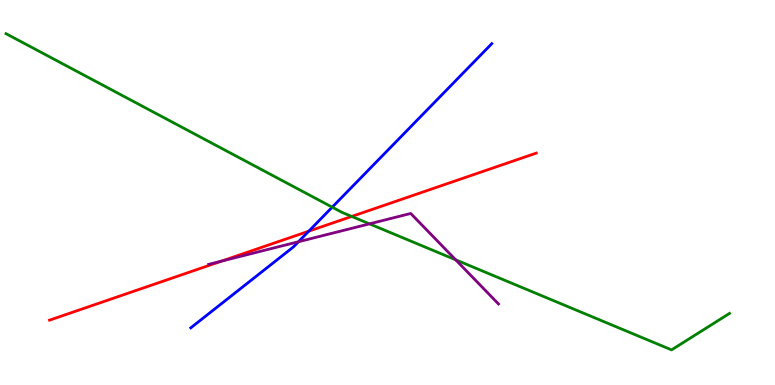[{'lines': ['blue', 'red'], 'intersections': [{'x': 3.98, 'y': 4.0}]}, {'lines': ['green', 'red'], 'intersections': [{'x': 4.54, 'y': 4.38}]}, {'lines': ['purple', 'red'], 'intersections': [{'x': 2.86, 'y': 3.22}]}, {'lines': ['blue', 'green'], 'intersections': [{'x': 4.29, 'y': 4.62}]}, {'lines': ['blue', 'purple'], 'intersections': [{'x': 3.85, 'y': 3.72}]}, {'lines': ['green', 'purple'], 'intersections': [{'x': 4.77, 'y': 4.19}, {'x': 5.88, 'y': 3.25}]}]